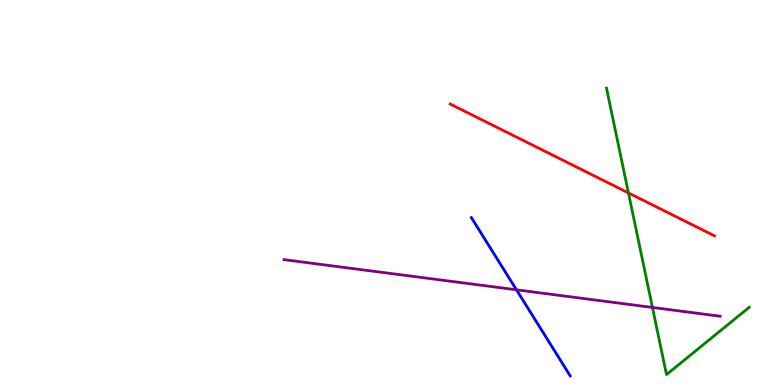[{'lines': ['blue', 'red'], 'intersections': []}, {'lines': ['green', 'red'], 'intersections': [{'x': 8.11, 'y': 4.99}]}, {'lines': ['purple', 'red'], 'intersections': []}, {'lines': ['blue', 'green'], 'intersections': []}, {'lines': ['blue', 'purple'], 'intersections': [{'x': 6.66, 'y': 2.47}]}, {'lines': ['green', 'purple'], 'intersections': [{'x': 8.42, 'y': 2.01}]}]